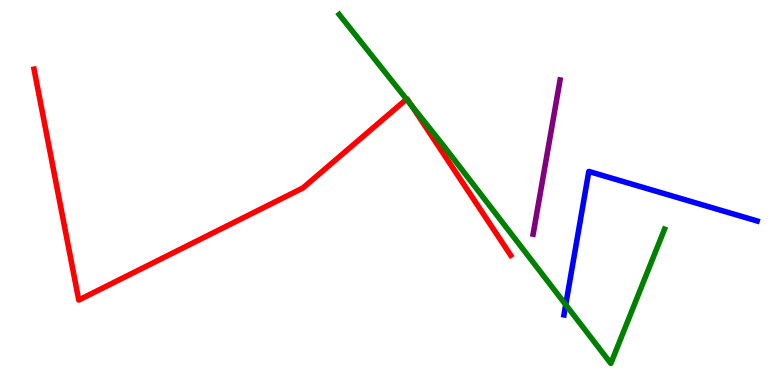[{'lines': ['blue', 'red'], 'intersections': []}, {'lines': ['green', 'red'], 'intersections': [{'x': 5.25, 'y': 7.42}, {'x': 5.31, 'y': 7.27}]}, {'lines': ['purple', 'red'], 'intersections': []}, {'lines': ['blue', 'green'], 'intersections': [{'x': 7.3, 'y': 2.09}]}, {'lines': ['blue', 'purple'], 'intersections': []}, {'lines': ['green', 'purple'], 'intersections': []}]